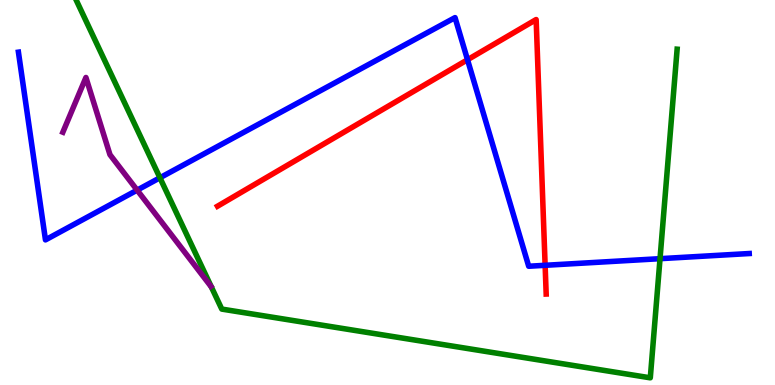[{'lines': ['blue', 'red'], 'intersections': [{'x': 6.03, 'y': 8.45}, {'x': 7.03, 'y': 3.11}]}, {'lines': ['green', 'red'], 'intersections': []}, {'lines': ['purple', 'red'], 'intersections': []}, {'lines': ['blue', 'green'], 'intersections': [{'x': 2.06, 'y': 5.38}, {'x': 8.52, 'y': 3.28}]}, {'lines': ['blue', 'purple'], 'intersections': [{'x': 1.77, 'y': 5.06}]}, {'lines': ['green', 'purple'], 'intersections': []}]